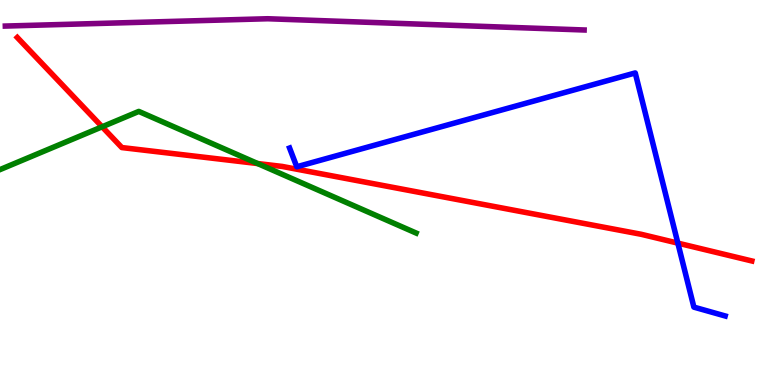[{'lines': ['blue', 'red'], 'intersections': [{'x': 8.75, 'y': 3.69}]}, {'lines': ['green', 'red'], 'intersections': [{'x': 1.32, 'y': 6.71}, {'x': 3.32, 'y': 5.75}]}, {'lines': ['purple', 'red'], 'intersections': []}, {'lines': ['blue', 'green'], 'intersections': []}, {'lines': ['blue', 'purple'], 'intersections': []}, {'lines': ['green', 'purple'], 'intersections': []}]